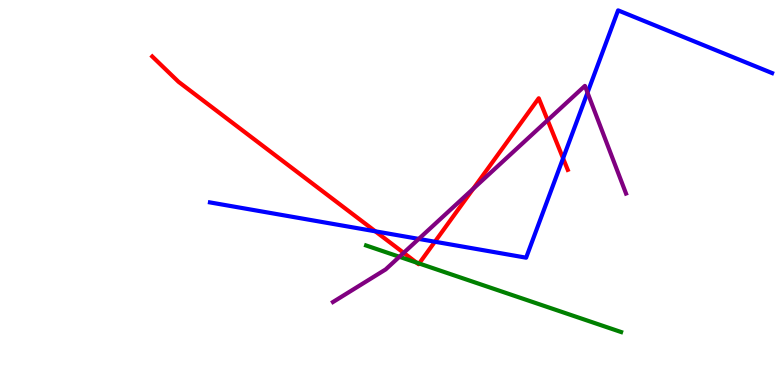[{'lines': ['blue', 'red'], 'intersections': [{'x': 4.84, 'y': 3.99}, {'x': 5.61, 'y': 3.72}, {'x': 7.27, 'y': 5.89}]}, {'lines': ['green', 'red'], 'intersections': [{'x': 5.37, 'y': 3.18}, {'x': 5.41, 'y': 3.16}]}, {'lines': ['purple', 'red'], 'intersections': [{'x': 5.21, 'y': 3.43}, {'x': 6.11, 'y': 5.1}, {'x': 7.07, 'y': 6.88}]}, {'lines': ['blue', 'green'], 'intersections': []}, {'lines': ['blue', 'purple'], 'intersections': [{'x': 5.4, 'y': 3.79}, {'x': 7.58, 'y': 7.59}]}, {'lines': ['green', 'purple'], 'intersections': [{'x': 5.15, 'y': 3.33}]}]